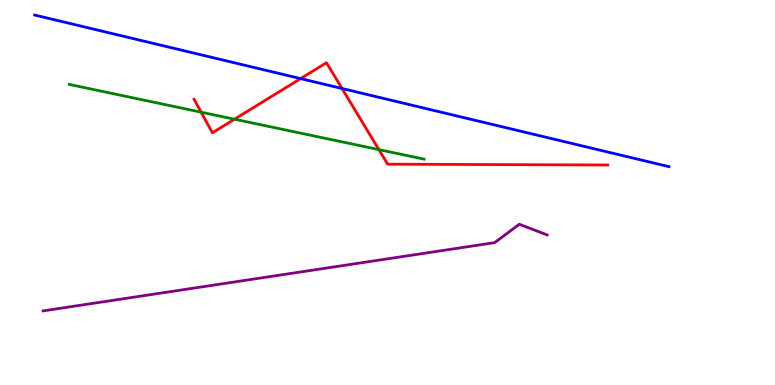[{'lines': ['blue', 'red'], 'intersections': [{'x': 3.88, 'y': 7.96}, {'x': 4.41, 'y': 7.7}]}, {'lines': ['green', 'red'], 'intersections': [{'x': 2.6, 'y': 7.09}, {'x': 3.03, 'y': 6.9}, {'x': 4.89, 'y': 6.11}]}, {'lines': ['purple', 'red'], 'intersections': []}, {'lines': ['blue', 'green'], 'intersections': []}, {'lines': ['blue', 'purple'], 'intersections': []}, {'lines': ['green', 'purple'], 'intersections': []}]